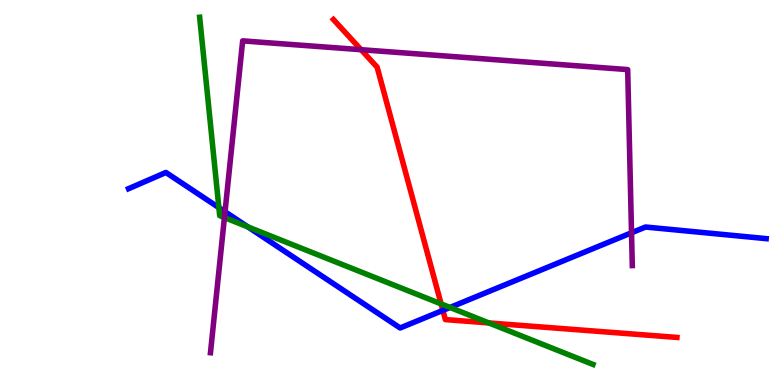[{'lines': ['blue', 'red'], 'intersections': [{'x': 5.71, 'y': 1.94}]}, {'lines': ['green', 'red'], 'intersections': [{'x': 5.69, 'y': 2.11}, {'x': 6.31, 'y': 1.61}]}, {'lines': ['purple', 'red'], 'intersections': [{'x': 4.66, 'y': 8.71}]}, {'lines': ['blue', 'green'], 'intersections': [{'x': 2.82, 'y': 4.61}, {'x': 3.2, 'y': 4.11}, {'x': 5.81, 'y': 2.01}]}, {'lines': ['blue', 'purple'], 'intersections': [{'x': 2.9, 'y': 4.5}, {'x': 8.15, 'y': 3.95}]}, {'lines': ['green', 'purple'], 'intersections': [{'x': 2.9, 'y': 4.35}]}]